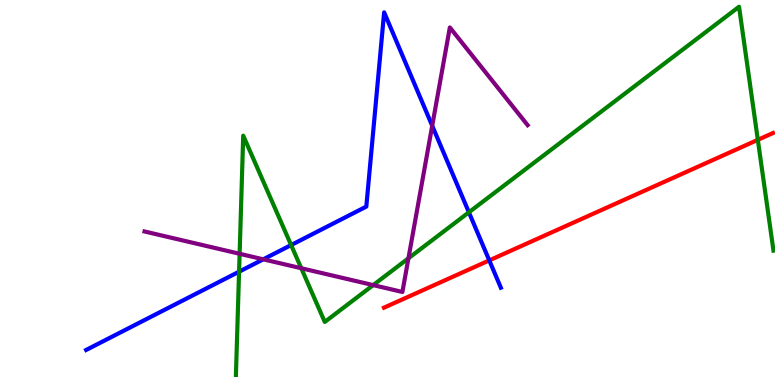[{'lines': ['blue', 'red'], 'intersections': [{'x': 6.31, 'y': 3.24}]}, {'lines': ['green', 'red'], 'intersections': [{'x': 9.78, 'y': 6.37}]}, {'lines': ['purple', 'red'], 'intersections': []}, {'lines': ['blue', 'green'], 'intersections': [{'x': 3.08, 'y': 2.94}, {'x': 3.76, 'y': 3.63}, {'x': 6.05, 'y': 4.49}]}, {'lines': ['blue', 'purple'], 'intersections': [{'x': 3.4, 'y': 3.26}, {'x': 5.58, 'y': 6.73}]}, {'lines': ['green', 'purple'], 'intersections': [{'x': 3.09, 'y': 3.41}, {'x': 3.89, 'y': 3.03}, {'x': 4.82, 'y': 2.59}, {'x': 5.27, 'y': 3.29}]}]